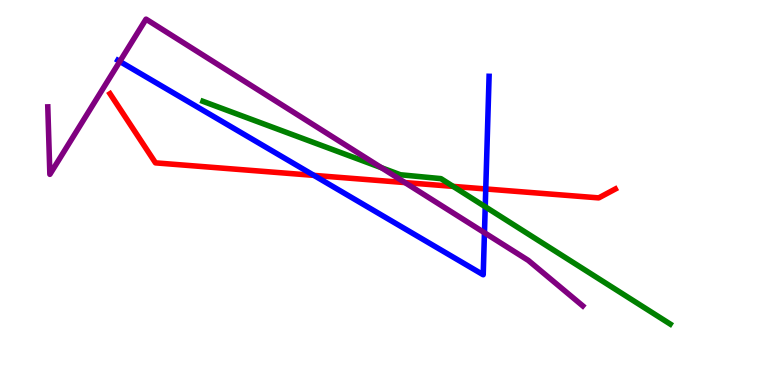[{'lines': ['blue', 'red'], 'intersections': [{'x': 4.05, 'y': 5.44}, {'x': 6.27, 'y': 5.09}]}, {'lines': ['green', 'red'], 'intersections': [{'x': 5.85, 'y': 5.16}]}, {'lines': ['purple', 'red'], 'intersections': [{'x': 5.23, 'y': 5.26}]}, {'lines': ['blue', 'green'], 'intersections': [{'x': 6.26, 'y': 4.63}]}, {'lines': ['blue', 'purple'], 'intersections': [{'x': 1.55, 'y': 8.4}, {'x': 6.25, 'y': 3.96}]}, {'lines': ['green', 'purple'], 'intersections': [{'x': 4.92, 'y': 5.64}]}]